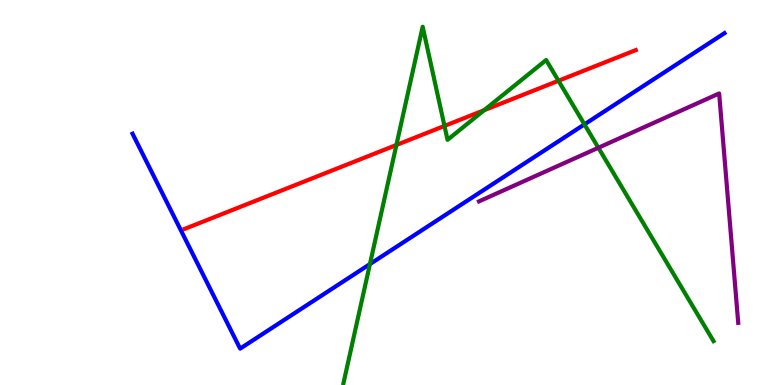[{'lines': ['blue', 'red'], 'intersections': []}, {'lines': ['green', 'red'], 'intersections': [{'x': 5.11, 'y': 6.23}, {'x': 5.74, 'y': 6.73}, {'x': 6.25, 'y': 7.14}, {'x': 7.21, 'y': 7.9}]}, {'lines': ['purple', 'red'], 'intersections': []}, {'lines': ['blue', 'green'], 'intersections': [{'x': 4.77, 'y': 3.14}, {'x': 7.54, 'y': 6.77}]}, {'lines': ['blue', 'purple'], 'intersections': []}, {'lines': ['green', 'purple'], 'intersections': [{'x': 7.72, 'y': 6.16}]}]